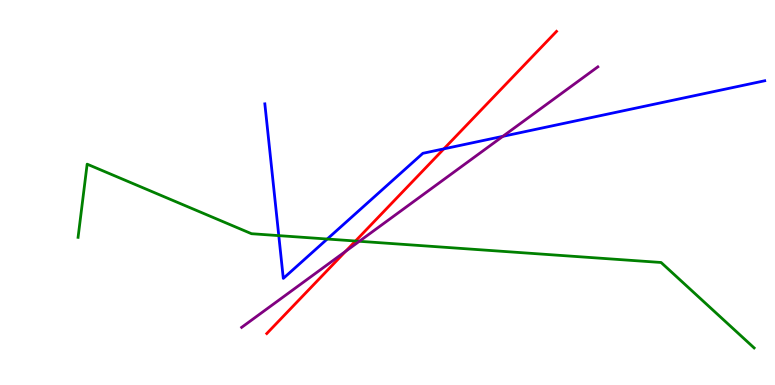[{'lines': ['blue', 'red'], 'intersections': [{'x': 5.73, 'y': 6.13}]}, {'lines': ['green', 'red'], 'intersections': [{'x': 4.59, 'y': 3.74}]}, {'lines': ['purple', 'red'], 'intersections': [{'x': 4.46, 'y': 3.47}]}, {'lines': ['blue', 'green'], 'intersections': [{'x': 3.6, 'y': 3.88}, {'x': 4.22, 'y': 3.79}]}, {'lines': ['blue', 'purple'], 'intersections': [{'x': 6.49, 'y': 6.46}]}, {'lines': ['green', 'purple'], 'intersections': [{'x': 4.64, 'y': 3.73}]}]